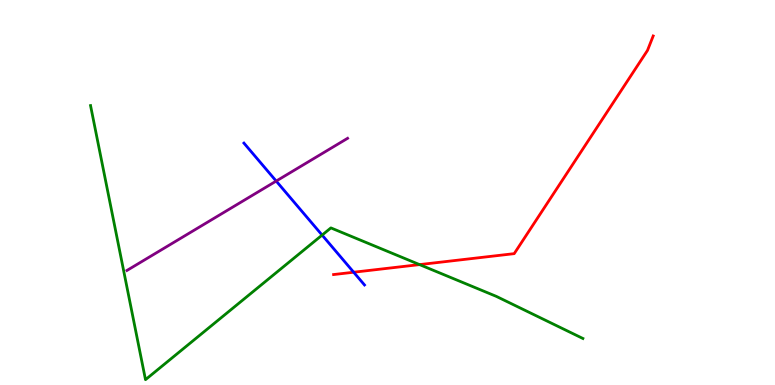[{'lines': ['blue', 'red'], 'intersections': [{'x': 4.56, 'y': 2.93}]}, {'lines': ['green', 'red'], 'intersections': [{'x': 5.41, 'y': 3.13}]}, {'lines': ['purple', 'red'], 'intersections': []}, {'lines': ['blue', 'green'], 'intersections': [{'x': 4.16, 'y': 3.89}]}, {'lines': ['blue', 'purple'], 'intersections': [{'x': 3.56, 'y': 5.3}]}, {'lines': ['green', 'purple'], 'intersections': []}]